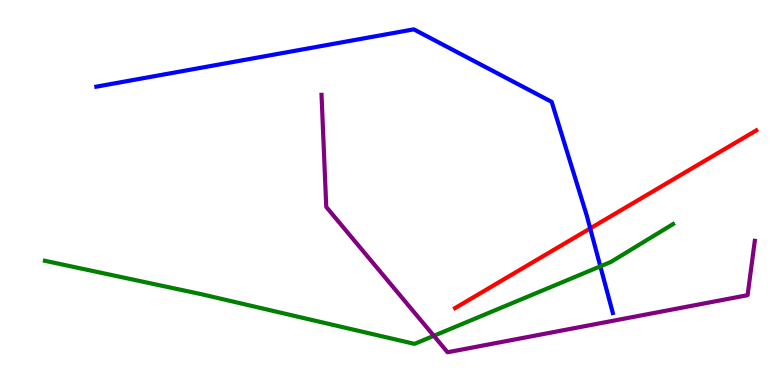[{'lines': ['blue', 'red'], 'intersections': [{'x': 7.62, 'y': 4.07}]}, {'lines': ['green', 'red'], 'intersections': []}, {'lines': ['purple', 'red'], 'intersections': []}, {'lines': ['blue', 'green'], 'intersections': [{'x': 7.75, 'y': 3.08}]}, {'lines': ['blue', 'purple'], 'intersections': []}, {'lines': ['green', 'purple'], 'intersections': [{'x': 5.6, 'y': 1.28}]}]